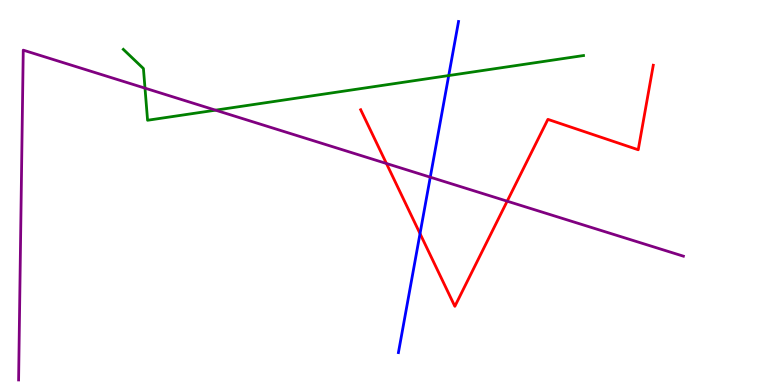[{'lines': ['blue', 'red'], 'intersections': [{'x': 5.42, 'y': 3.93}]}, {'lines': ['green', 'red'], 'intersections': []}, {'lines': ['purple', 'red'], 'intersections': [{'x': 4.99, 'y': 5.75}, {'x': 6.54, 'y': 4.77}]}, {'lines': ['blue', 'green'], 'intersections': [{'x': 5.79, 'y': 8.04}]}, {'lines': ['blue', 'purple'], 'intersections': [{'x': 5.55, 'y': 5.4}]}, {'lines': ['green', 'purple'], 'intersections': [{'x': 1.87, 'y': 7.71}, {'x': 2.78, 'y': 7.14}]}]